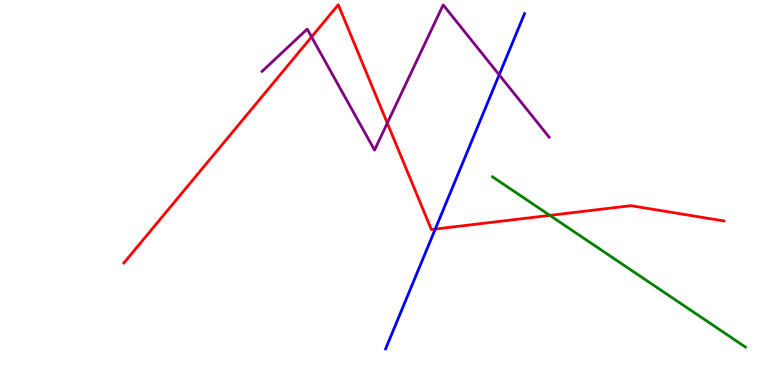[{'lines': ['blue', 'red'], 'intersections': [{'x': 5.62, 'y': 4.05}]}, {'lines': ['green', 'red'], 'intersections': [{'x': 7.09, 'y': 4.41}]}, {'lines': ['purple', 'red'], 'intersections': [{'x': 4.02, 'y': 9.04}, {'x': 5.0, 'y': 6.8}]}, {'lines': ['blue', 'green'], 'intersections': []}, {'lines': ['blue', 'purple'], 'intersections': [{'x': 6.44, 'y': 8.06}]}, {'lines': ['green', 'purple'], 'intersections': []}]